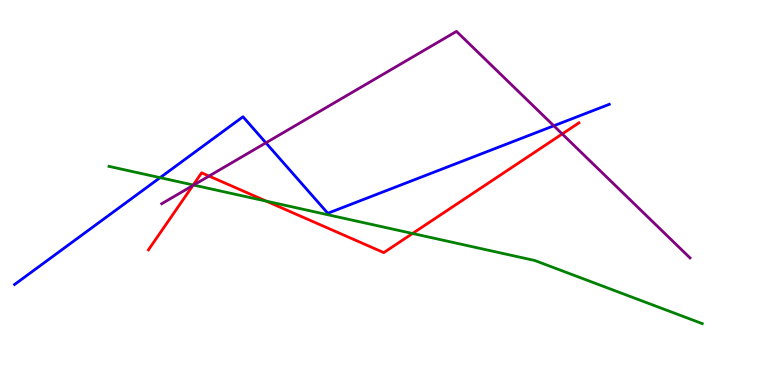[{'lines': ['blue', 'red'], 'intersections': []}, {'lines': ['green', 'red'], 'intersections': [{'x': 2.49, 'y': 5.19}, {'x': 3.44, 'y': 4.78}, {'x': 5.32, 'y': 3.94}]}, {'lines': ['purple', 'red'], 'intersections': [{'x': 2.49, 'y': 5.18}, {'x': 2.7, 'y': 5.43}, {'x': 7.25, 'y': 6.52}]}, {'lines': ['blue', 'green'], 'intersections': [{'x': 2.07, 'y': 5.39}]}, {'lines': ['blue', 'purple'], 'intersections': [{'x': 3.43, 'y': 6.29}, {'x': 7.15, 'y': 6.73}]}, {'lines': ['green', 'purple'], 'intersections': [{'x': 2.5, 'y': 5.19}]}]